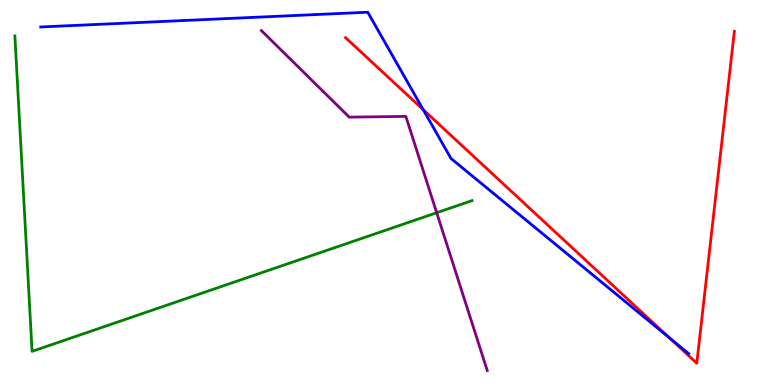[{'lines': ['blue', 'red'], 'intersections': [{'x': 5.46, 'y': 7.15}, {'x': 8.63, 'y': 1.23}]}, {'lines': ['green', 'red'], 'intersections': []}, {'lines': ['purple', 'red'], 'intersections': []}, {'lines': ['blue', 'green'], 'intersections': []}, {'lines': ['blue', 'purple'], 'intersections': []}, {'lines': ['green', 'purple'], 'intersections': [{'x': 5.63, 'y': 4.47}]}]